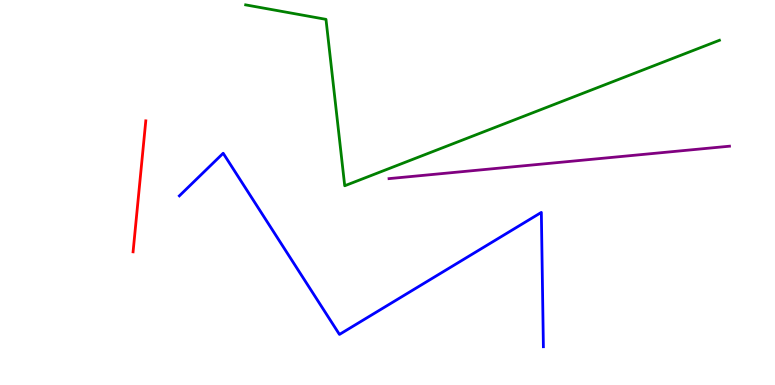[{'lines': ['blue', 'red'], 'intersections': []}, {'lines': ['green', 'red'], 'intersections': []}, {'lines': ['purple', 'red'], 'intersections': []}, {'lines': ['blue', 'green'], 'intersections': []}, {'lines': ['blue', 'purple'], 'intersections': []}, {'lines': ['green', 'purple'], 'intersections': []}]